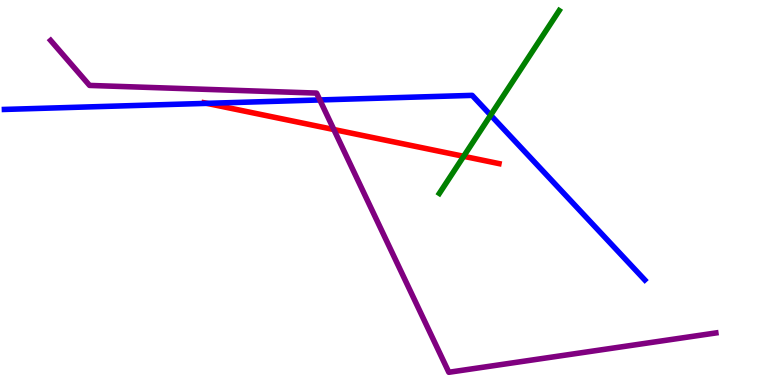[{'lines': ['blue', 'red'], 'intersections': [{'x': 2.67, 'y': 7.32}]}, {'lines': ['green', 'red'], 'intersections': [{'x': 5.98, 'y': 5.94}]}, {'lines': ['purple', 'red'], 'intersections': [{'x': 4.31, 'y': 6.64}]}, {'lines': ['blue', 'green'], 'intersections': [{'x': 6.33, 'y': 7.01}]}, {'lines': ['blue', 'purple'], 'intersections': [{'x': 4.13, 'y': 7.4}]}, {'lines': ['green', 'purple'], 'intersections': []}]